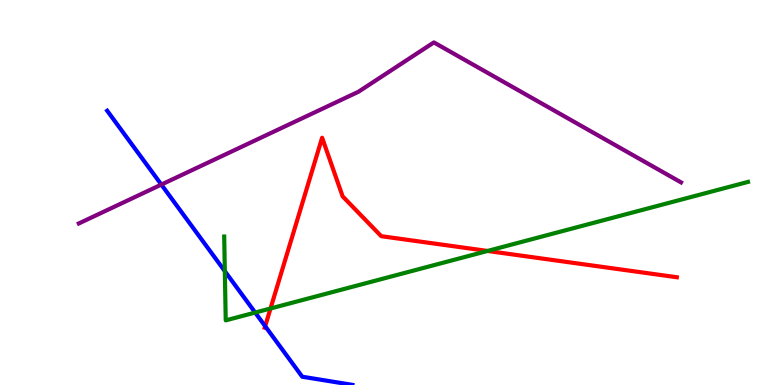[{'lines': ['blue', 'red'], 'intersections': [{'x': 3.42, 'y': 1.53}]}, {'lines': ['green', 'red'], 'intersections': [{'x': 3.49, 'y': 1.99}, {'x': 6.29, 'y': 3.48}]}, {'lines': ['purple', 'red'], 'intersections': []}, {'lines': ['blue', 'green'], 'intersections': [{'x': 2.9, 'y': 2.96}, {'x': 3.29, 'y': 1.88}]}, {'lines': ['blue', 'purple'], 'intersections': [{'x': 2.08, 'y': 5.21}]}, {'lines': ['green', 'purple'], 'intersections': []}]